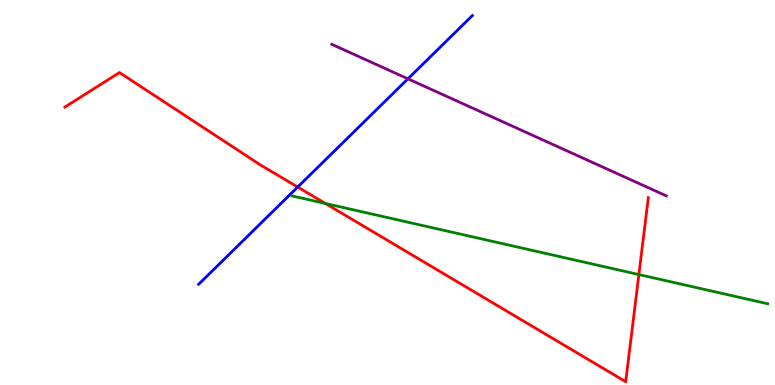[{'lines': ['blue', 'red'], 'intersections': [{'x': 3.84, 'y': 5.14}]}, {'lines': ['green', 'red'], 'intersections': [{'x': 4.2, 'y': 4.71}, {'x': 8.24, 'y': 2.87}]}, {'lines': ['purple', 'red'], 'intersections': []}, {'lines': ['blue', 'green'], 'intersections': []}, {'lines': ['blue', 'purple'], 'intersections': [{'x': 5.26, 'y': 7.95}]}, {'lines': ['green', 'purple'], 'intersections': []}]